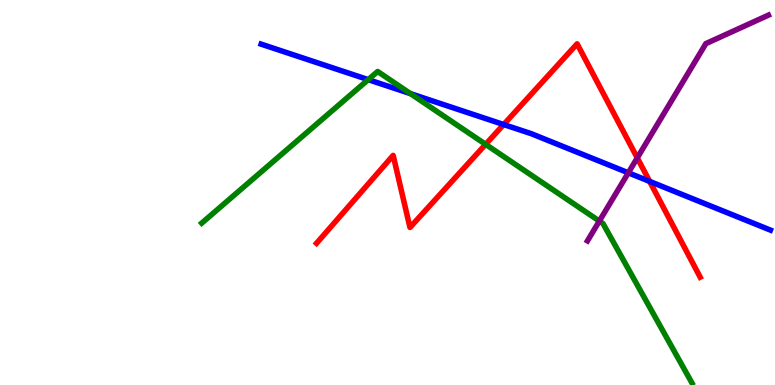[{'lines': ['blue', 'red'], 'intersections': [{'x': 6.5, 'y': 6.77}, {'x': 8.38, 'y': 5.29}]}, {'lines': ['green', 'red'], 'intersections': [{'x': 6.27, 'y': 6.25}]}, {'lines': ['purple', 'red'], 'intersections': [{'x': 8.22, 'y': 5.9}]}, {'lines': ['blue', 'green'], 'intersections': [{'x': 4.75, 'y': 7.93}, {'x': 5.3, 'y': 7.57}]}, {'lines': ['blue', 'purple'], 'intersections': [{'x': 8.11, 'y': 5.51}]}, {'lines': ['green', 'purple'], 'intersections': [{'x': 7.73, 'y': 4.26}]}]